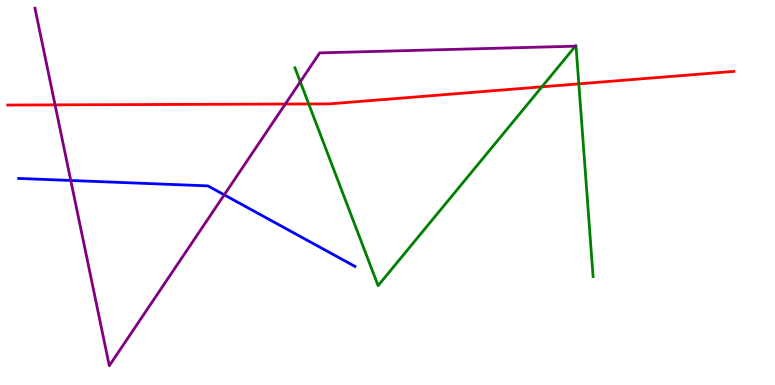[{'lines': ['blue', 'red'], 'intersections': []}, {'lines': ['green', 'red'], 'intersections': [{'x': 3.98, 'y': 7.3}, {'x': 6.99, 'y': 7.75}, {'x': 7.47, 'y': 7.82}]}, {'lines': ['purple', 'red'], 'intersections': [{'x': 0.71, 'y': 7.28}, {'x': 3.68, 'y': 7.3}]}, {'lines': ['blue', 'green'], 'intersections': []}, {'lines': ['blue', 'purple'], 'intersections': [{'x': 0.913, 'y': 5.31}, {'x': 2.89, 'y': 4.94}]}, {'lines': ['green', 'purple'], 'intersections': [{'x': 3.87, 'y': 7.88}]}]